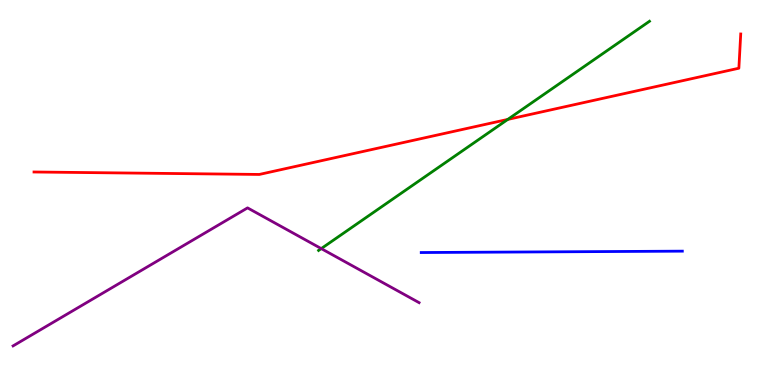[{'lines': ['blue', 'red'], 'intersections': []}, {'lines': ['green', 'red'], 'intersections': [{'x': 6.55, 'y': 6.9}]}, {'lines': ['purple', 'red'], 'intersections': []}, {'lines': ['blue', 'green'], 'intersections': []}, {'lines': ['blue', 'purple'], 'intersections': []}, {'lines': ['green', 'purple'], 'intersections': [{'x': 4.15, 'y': 3.54}]}]